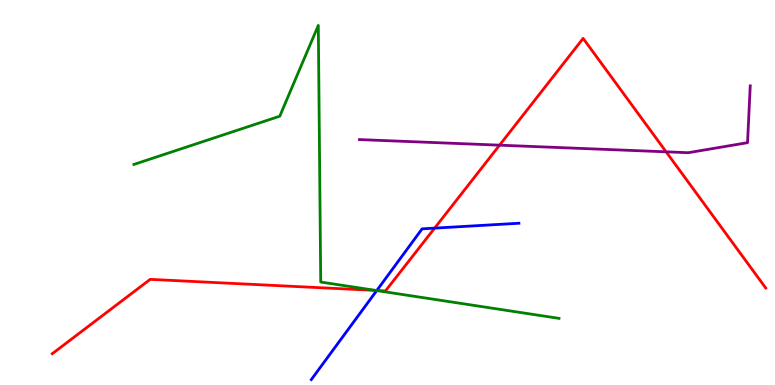[{'lines': ['blue', 'red'], 'intersections': [{'x': 4.86, 'y': 2.45}, {'x': 5.61, 'y': 4.07}]}, {'lines': ['green', 'red'], 'intersections': [{'x': 4.85, 'y': 2.46}]}, {'lines': ['purple', 'red'], 'intersections': [{'x': 6.45, 'y': 6.23}, {'x': 8.59, 'y': 6.06}]}, {'lines': ['blue', 'green'], 'intersections': [{'x': 4.86, 'y': 2.45}]}, {'lines': ['blue', 'purple'], 'intersections': []}, {'lines': ['green', 'purple'], 'intersections': []}]